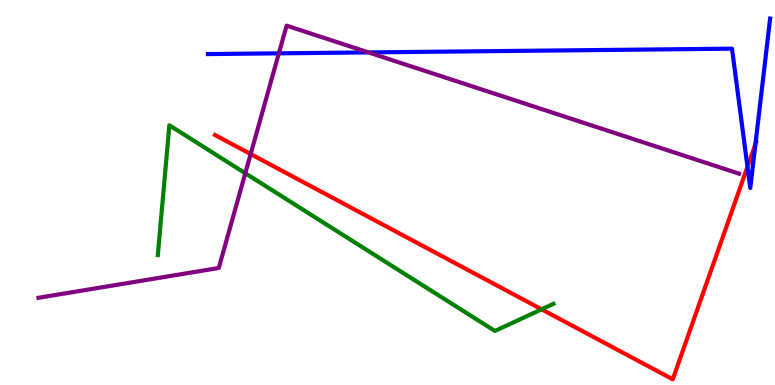[{'lines': ['blue', 'red'], 'intersections': [{'x': 9.65, 'y': 5.67}, {'x': 9.75, 'y': 6.25}]}, {'lines': ['green', 'red'], 'intersections': [{'x': 6.99, 'y': 1.97}]}, {'lines': ['purple', 'red'], 'intersections': [{'x': 3.23, 'y': 6.0}]}, {'lines': ['blue', 'green'], 'intersections': []}, {'lines': ['blue', 'purple'], 'intersections': [{'x': 3.6, 'y': 8.61}, {'x': 4.75, 'y': 8.64}]}, {'lines': ['green', 'purple'], 'intersections': [{'x': 3.17, 'y': 5.5}]}]